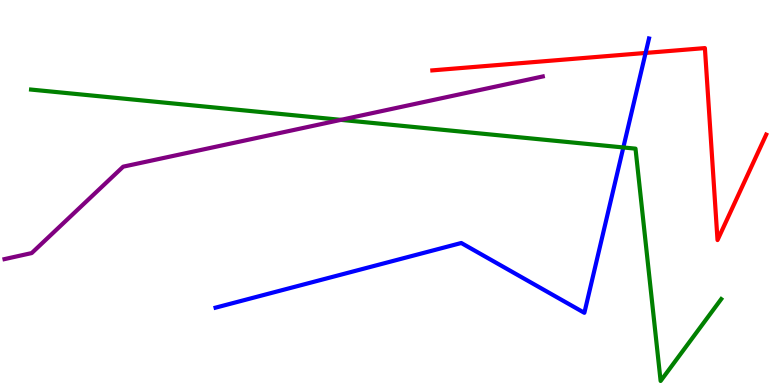[{'lines': ['blue', 'red'], 'intersections': [{'x': 8.33, 'y': 8.62}]}, {'lines': ['green', 'red'], 'intersections': []}, {'lines': ['purple', 'red'], 'intersections': []}, {'lines': ['blue', 'green'], 'intersections': [{'x': 8.04, 'y': 6.17}]}, {'lines': ['blue', 'purple'], 'intersections': []}, {'lines': ['green', 'purple'], 'intersections': [{'x': 4.4, 'y': 6.89}]}]